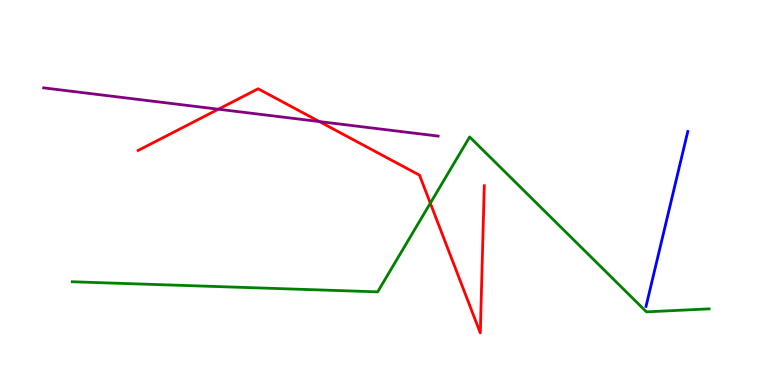[{'lines': ['blue', 'red'], 'intersections': []}, {'lines': ['green', 'red'], 'intersections': [{'x': 5.55, 'y': 4.72}]}, {'lines': ['purple', 'red'], 'intersections': [{'x': 2.82, 'y': 7.16}, {'x': 4.12, 'y': 6.84}]}, {'lines': ['blue', 'green'], 'intersections': []}, {'lines': ['blue', 'purple'], 'intersections': []}, {'lines': ['green', 'purple'], 'intersections': []}]